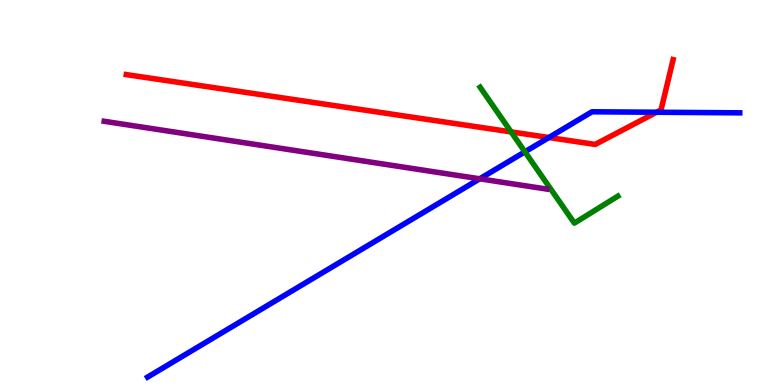[{'lines': ['blue', 'red'], 'intersections': [{'x': 7.08, 'y': 6.43}, {'x': 8.47, 'y': 7.08}]}, {'lines': ['green', 'red'], 'intersections': [{'x': 6.59, 'y': 6.57}]}, {'lines': ['purple', 'red'], 'intersections': []}, {'lines': ['blue', 'green'], 'intersections': [{'x': 6.77, 'y': 6.06}]}, {'lines': ['blue', 'purple'], 'intersections': [{'x': 6.19, 'y': 5.36}]}, {'lines': ['green', 'purple'], 'intersections': []}]